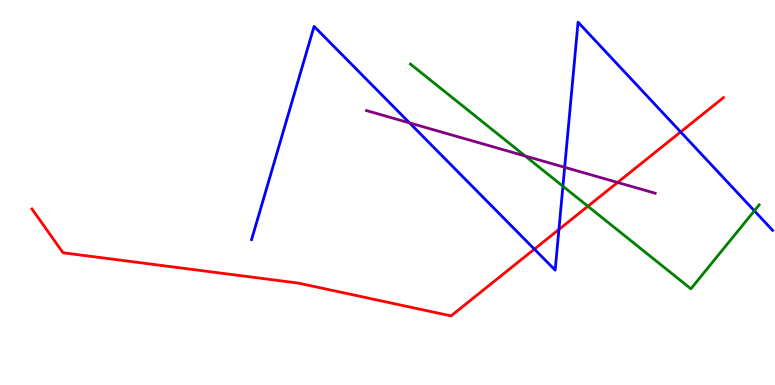[{'lines': ['blue', 'red'], 'intersections': [{'x': 6.9, 'y': 3.53}, {'x': 7.21, 'y': 4.04}, {'x': 8.78, 'y': 6.57}]}, {'lines': ['green', 'red'], 'intersections': [{'x': 7.59, 'y': 4.64}]}, {'lines': ['purple', 'red'], 'intersections': [{'x': 7.97, 'y': 5.26}]}, {'lines': ['blue', 'green'], 'intersections': [{'x': 7.26, 'y': 5.16}, {'x': 9.73, 'y': 4.52}]}, {'lines': ['blue', 'purple'], 'intersections': [{'x': 5.28, 'y': 6.81}, {'x': 7.29, 'y': 5.65}]}, {'lines': ['green', 'purple'], 'intersections': [{'x': 6.78, 'y': 5.95}]}]